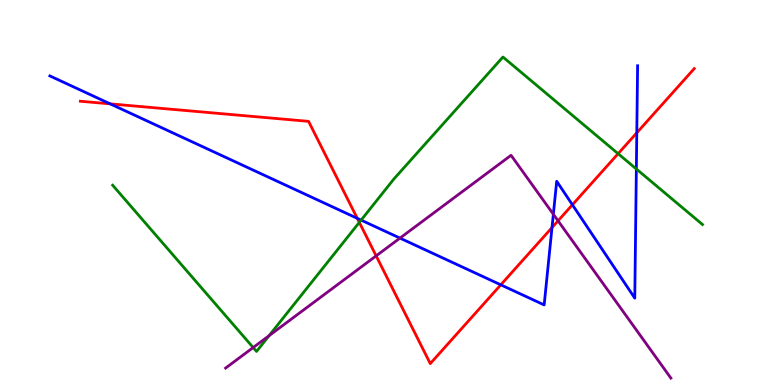[{'lines': ['blue', 'red'], 'intersections': [{'x': 1.42, 'y': 7.3}, {'x': 4.61, 'y': 4.33}, {'x': 6.46, 'y': 2.6}, {'x': 7.12, 'y': 4.09}, {'x': 7.39, 'y': 4.68}, {'x': 8.22, 'y': 6.55}]}, {'lines': ['green', 'red'], 'intersections': [{'x': 4.64, 'y': 4.22}, {'x': 7.98, 'y': 6.01}]}, {'lines': ['purple', 'red'], 'intersections': [{'x': 4.85, 'y': 3.35}, {'x': 7.2, 'y': 4.26}]}, {'lines': ['blue', 'green'], 'intersections': [{'x': 4.66, 'y': 4.28}, {'x': 8.21, 'y': 5.61}]}, {'lines': ['blue', 'purple'], 'intersections': [{'x': 5.16, 'y': 3.82}, {'x': 7.14, 'y': 4.43}]}, {'lines': ['green', 'purple'], 'intersections': [{'x': 3.27, 'y': 0.973}, {'x': 3.47, 'y': 1.28}]}]